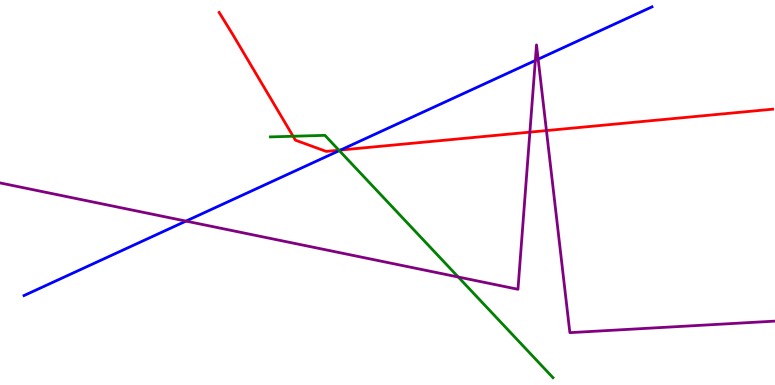[{'lines': ['blue', 'red'], 'intersections': [{'x': 4.39, 'y': 6.1}]}, {'lines': ['green', 'red'], 'intersections': [{'x': 3.78, 'y': 6.46}, {'x': 4.37, 'y': 6.1}]}, {'lines': ['purple', 'red'], 'intersections': [{'x': 6.84, 'y': 6.57}, {'x': 7.05, 'y': 6.61}]}, {'lines': ['blue', 'green'], 'intersections': [{'x': 4.38, 'y': 6.09}]}, {'lines': ['blue', 'purple'], 'intersections': [{'x': 2.4, 'y': 4.26}, {'x': 6.91, 'y': 8.43}, {'x': 6.94, 'y': 8.46}]}, {'lines': ['green', 'purple'], 'intersections': [{'x': 5.91, 'y': 2.8}]}]